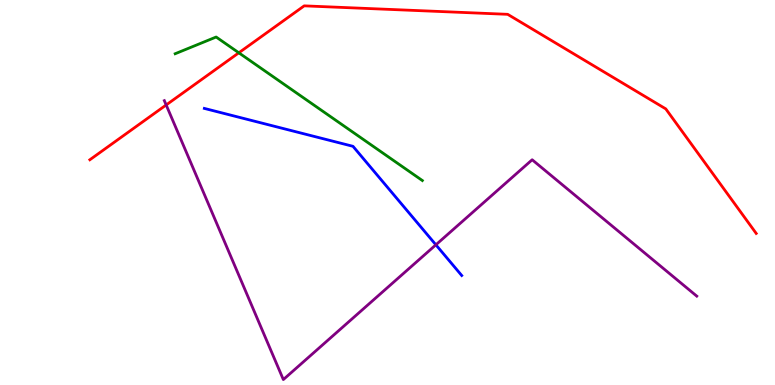[{'lines': ['blue', 'red'], 'intersections': []}, {'lines': ['green', 'red'], 'intersections': [{'x': 3.08, 'y': 8.63}]}, {'lines': ['purple', 'red'], 'intersections': [{'x': 2.14, 'y': 7.27}]}, {'lines': ['blue', 'green'], 'intersections': []}, {'lines': ['blue', 'purple'], 'intersections': [{'x': 5.62, 'y': 3.64}]}, {'lines': ['green', 'purple'], 'intersections': []}]